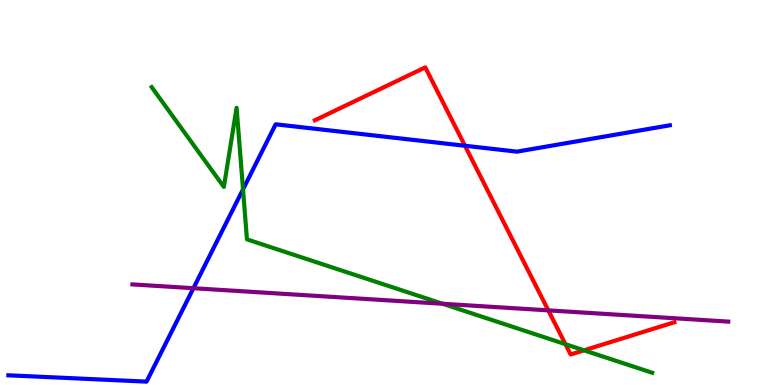[{'lines': ['blue', 'red'], 'intersections': [{'x': 6.0, 'y': 6.21}]}, {'lines': ['green', 'red'], 'intersections': [{'x': 7.3, 'y': 1.06}, {'x': 7.54, 'y': 0.901}]}, {'lines': ['purple', 'red'], 'intersections': [{'x': 7.07, 'y': 1.94}]}, {'lines': ['blue', 'green'], 'intersections': [{'x': 3.14, 'y': 5.08}]}, {'lines': ['blue', 'purple'], 'intersections': [{'x': 2.5, 'y': 2.51}]}, {'lines': ['green', 'purple'], 'intersections': [{'x': 5.71, 'y': 2.11}]}]